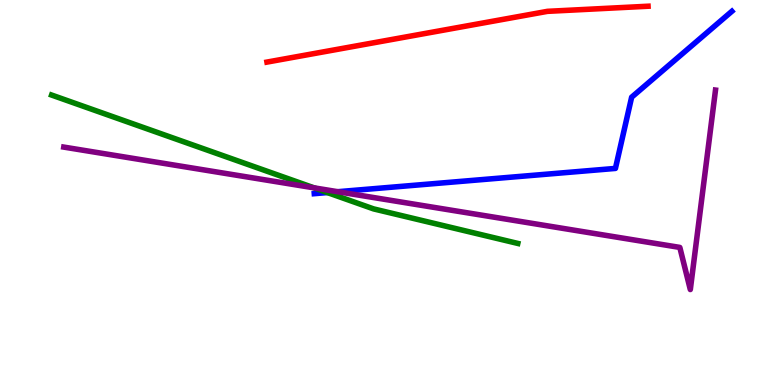[{'lines': ['blue', 'red'], 'intersections': []}, {'lines': ['green', 'red'], 'intersections': []}, {'lines': ['purple', 'red'], 'intersections': []}, {'lines': ['blue', 'green'], 'intersections': [{'x': 4.22, 'y': 5.0}]}, {'lines': ['blue', 'purple'], 'intersections': [{'x': 4.36, 'y': 5.02}]}, {'lines': ['green', 'purple'], 'intersections': [{'x': 4.05, 'y': 5.12}]}]